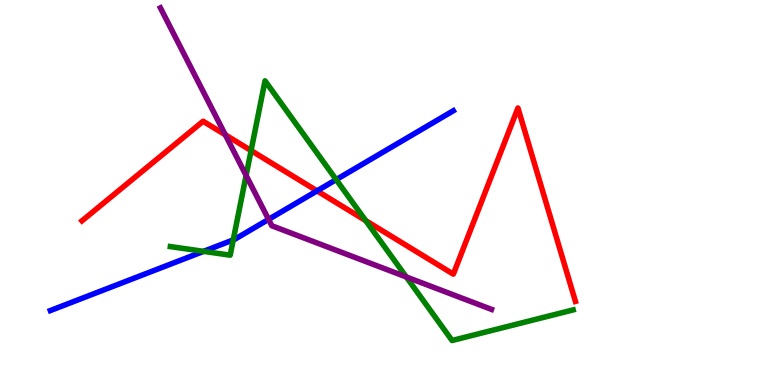[{'lines': ['blue', 'red'], 'intersections': [{'x': 4.09, 'y': 5.04}]}, {'lines': ['green', 'red'], 'intersections': [{'x': 3.24, 'y': 6.09}, {'x': 4.72, 'y': 4.27}]}, {'lines': ['purple', 'red'], 'intersections': [{'x': 2.91, 'y': 6.5}]}, {'lines': ['blue', 'green'], 'intersections': [{'x': 2.63, 'y': 3.47}, {'x': 3.01, 'y': 3.77}, {'x': 4.34, 'y': 5.33}]}, {'lines': ['blue', 'purple'], 'intersections': [{'x': 3.47, 'y': 4.3}]}, {'lines': ['green', 'purple'], 'intersections': [{'x': 3.18, 'y': 5.44}, {'x': 5.24, 'y': 2.81}]}]